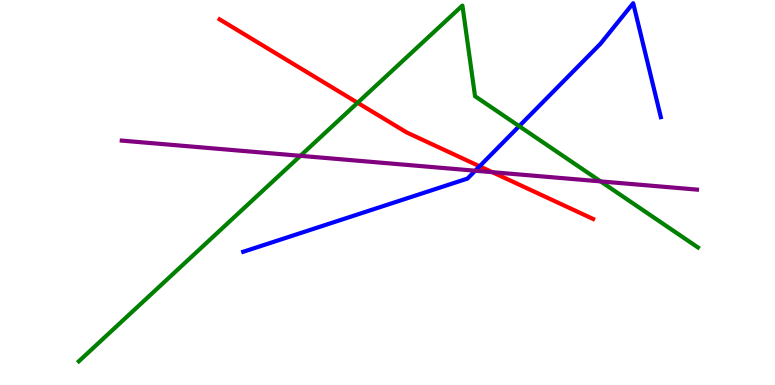[{'lines': ['blue', 'red'], 'intersections': [{'x': 6.19, 'y': 5.68}]}, {'lines': ['green', 'red'], 'intersections': [{'x': 4.61, 'y': 7.33}]}, {'lines': ['purple', 'red'], 'intersections': [{'x': 6.35, 'y': 5.53}]}, {'lines': ['blue', 'green'], 'intersections': [{'x': 6.7, 'y': 6.72}]}, {'lines': ['blue', 'purple'], 'intersections': [{'x': 6.13, 'y': 5.57}]}, {'lines': ['green', 'purple'], 'intersections': [{'x': 3.88, 'y': 5.95}, {'x': 7.75, 'y': 5.29}]}]